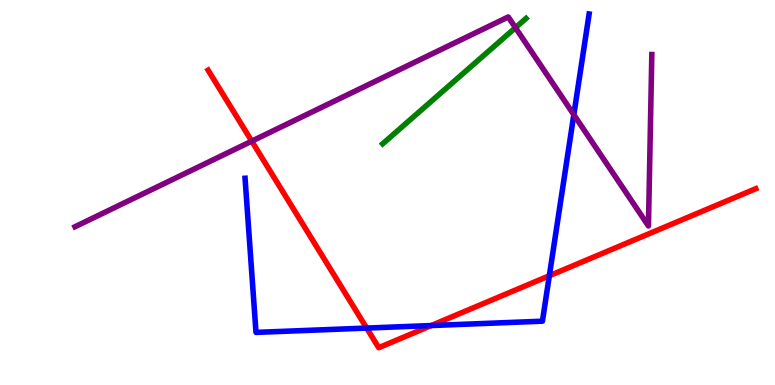[{'lines': ['blue', 'red'], 'intersections': [{'x': 4.73, 'y': 1.48}, {'x': 5.56, 'y': 1.54}, {'x': 7.09, 'y': 2.84}]}, {'lines': ['green', 'red'], 'intersections': []}, {'lines': ['purple', 'red'], 'intersections': [{'x': 3.25, 'y': 6.33}]}, {'lines': ['blue', 'green'], 'intersections': []}, {'lines': ['blue', 'purple'], 'intersections': [{'x': 7.4, 'y': 7.02}]}, {'lines': ['green', 'purple'], 'intersections': [{'x': 6.65, 'y': 9.28}]}]